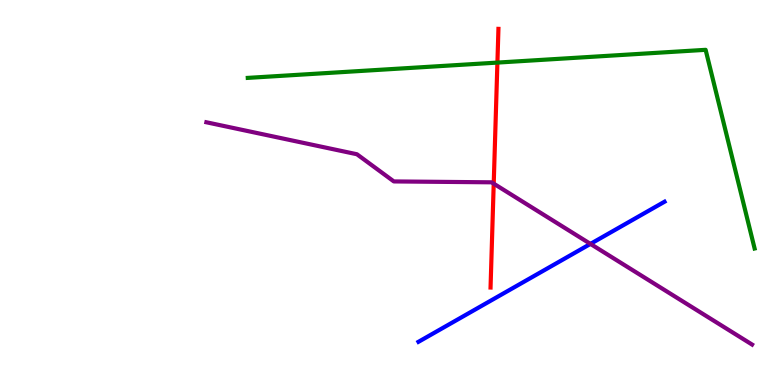[{'lines': ['blue', 'red'], 'intersections': []}, {'lines': ['green', 'red'], 'intersections': [{'x': 6.42, 'y': 8.37}]}, {'lines': ['purple', 'red'], 'intersections': [{'x': 6.37, 'y': 5.23}]}, {'lines': ['blue', 'green'], 'intersections': []}, {'lines': ['blue', 'purple'], 'intersections': [{'x': 7.62, 'y': 3.66}]}, {'lines': ['green', 'purple'], 'intersections': []}]